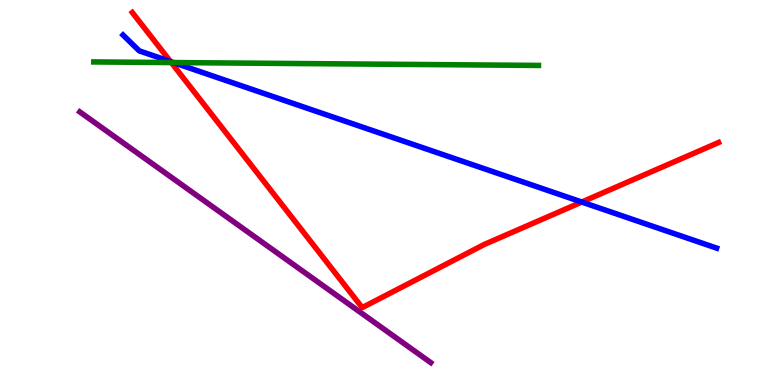[{'lines': ['blue', 'red'], 'intersections': [{'x': 2.2, 'y': 8.4}, {'x': 7.51, 'y': 4.75}]}, {'lines': ['green', 'red'], 'intersections': [{'x': 2.21, 'y': 8.38}]}, {'lines': ['purple', 'red'], 'intersections': []}, {'lines': ['blue', 'green'], 'intersections': [{'x': 2.24, 'y': 8.37}]}, {'lines': ['blue', 'purple'], 'intersections': []}, {'lines': ['green', 'purple'], 'intersections': []}]